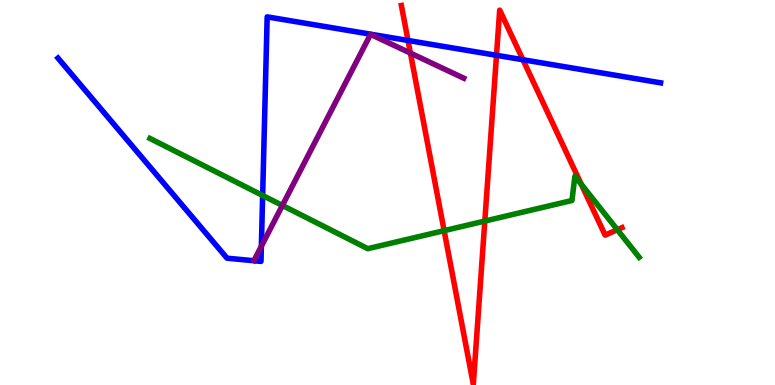[{'lines': ['blue', 'red'], 'intersections': [{'x': 5.26, 'y': 8.95}, {'x': 6.41, 'y': 8.56}, {'x': 6.75, 'y': 8.45}]}, {'lines': ['green', 'red'], 'intersections': [{'x': 5.73, 'y': 4.01}, {'x': 6.26, 'y': 4.26}, {'x': 7.5, 'y': 5.22}, {'x': 7.97, 'y': 4.03}]}, {'lines': ['purple', 'red'], 'intersections': [{'x': 5.3, 'y': 8.62}]}, {'lines': ['blue', 'green'], 'intersections': [{'x': 3.39, 'y': 4.92}]}, {'lines': ['blue', 'purple'], 'intersections': [{'x': 3.37, 'y': 3.61}]}, {'lines': ['green', 'purple'], 'intersections': [{'x': 3.64, 'y': 4.66}]}]